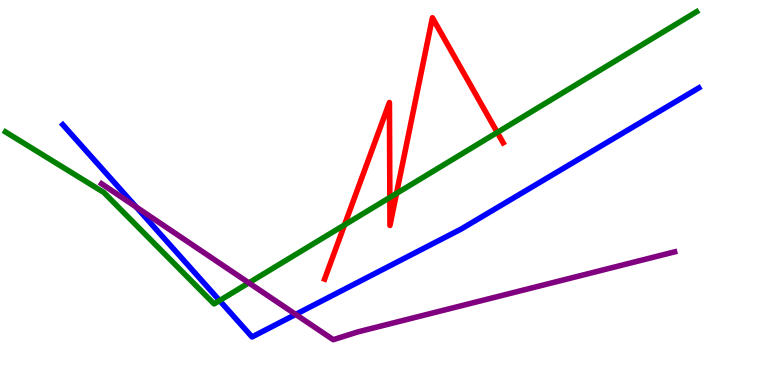[{'lines': ['blue', 'red'], 'intersections': []}, {'lines': ['green', 'red'], 'intersections': [{'x': 4.45, 'y': 4.16}, {'x': 5.03, 'y': 4.87}, {'x': 5.12, 'y': 4.98}, {'x': 6.42, 'y': 6.56}]}, {'lines': ['purple', 'red'], 'intersections': []}, {'lines': ['blue', 'green'], 'intersections': [{'x': 2.83, 'y': 2.19}]}, {'lines': ['blue', 'purple'], 'intersections': [{'x': 1.76, 'y': 4.62}, {'x': 3.82, 'y': 1.83}]}, {'lines': ['green', 'purple'], 'intersections': [{'x': 3.21, 'y': 2.65}]}]